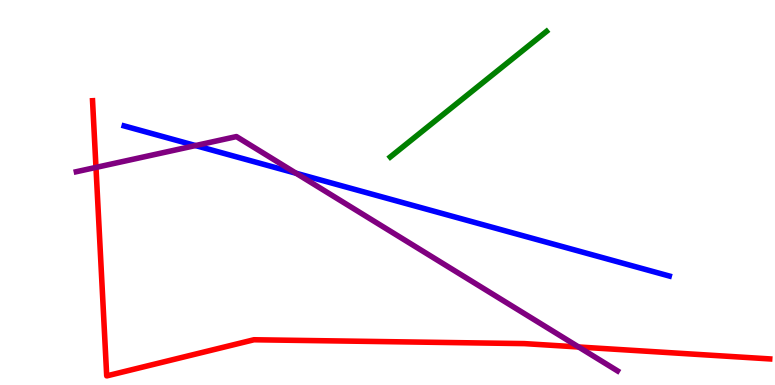[{'lines': ['blue', 'red'], 'intersections': []}, {'lines': ['green', 'red'], 'intersections': []}, {'lines': ['purple', 'red'], 'intersections': [{'x': 1.24, 'y': 5.65}, {'x': 7.47, 'y': 0.987}]}, {'lines': ['blue', 'green'], 'intersections': []}, {'lines': ['blue', 'purple'], 'intersections': [{'x': 2.52, 'y': 6.22}, {'x': 3.82, 'y': 5.5}]}, {'lines': ['green', 'purple'], 'intersections': []}]